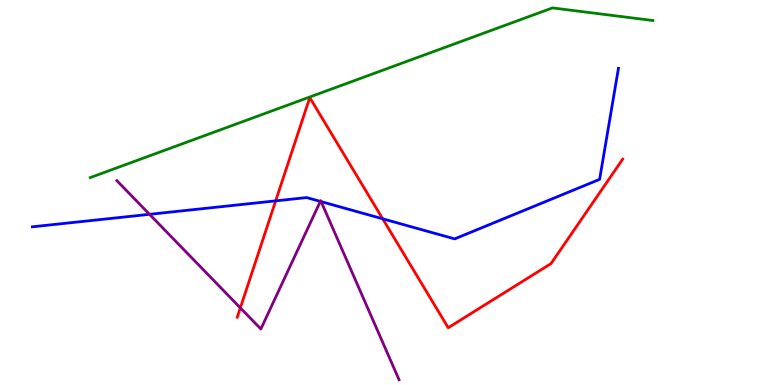[{'lines': ['blue', 'red'], 'intersections': [{'x': 3.56, 'y': 4.78}, {'x': 4.94, 'y': 4.32}]}, {'lines': ['green', 'red'], 'intersections': []}, {'lines': ['purple', 'red'], 'intersections': [{'x': 3.1, 'y': 2.0}]}, {'lines': ['blue', 'green'], 'intersections': []}, {'lines': ['blue', 'purple'], 'intersections': [{'x': 1.93, 'y': 4.43}, {'x': 4.13, 'y': 4.77}, {'x': 4.14, 'y': 4.76}]}, {'lines': ['green', 'purple'], 'intersections': []}]